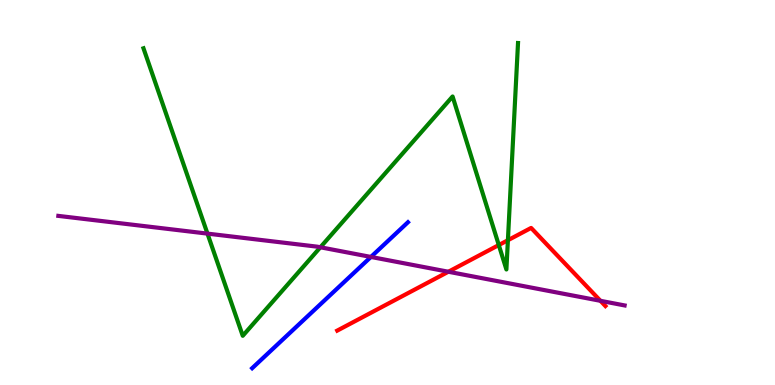[{'lines': ['blue', 'red'], 'intersections': []}, {'lines': ['green', 'red'], 'intersections': [{'x': 6.44, 'y': 3.64}, {'x': 6.55, 'y': 3.76}]}, {'lines': ['purple', 'red'], 'intersections': [{'x': 5.79, 'y': 2.94}, {'x': 7.75, 'y': 2.19}]}, {'lines': ['blue', 'green'], 'intersections': []}, {'lines': ['blue', 'purple'], 'intersections': [{'x': 4.79, 'y': 3.33}]}, {'lines': ['green', 'purple'], 'intersections': [{'x': 2.68, 'y': 3.93}, {'x': 4.13, 'y': 3.58}]}]